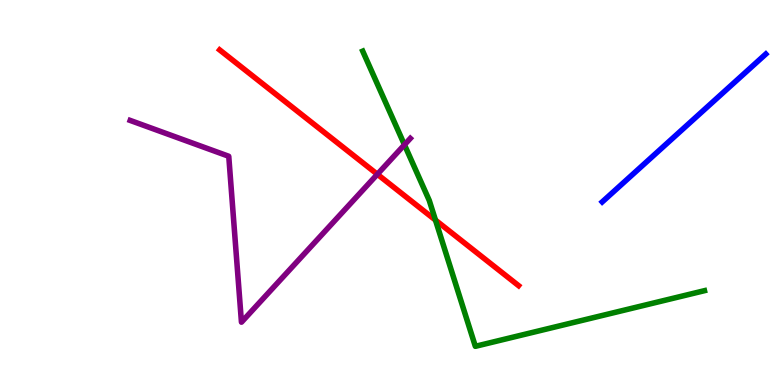[{'lines': ['blue', 'red'], 'intersections': []}, {'lines': ['green', 'red'], 'intersections': [{'x': 5.62, 'y': 4.28}]}, {'lines': ['purple', 'red'], 'intersections': [{'x': 4.87, 'y': 5.47}]}, {'lines': ['blue', 'green'], 'intersections': []}, {'lines': ['blue', 'purple'], 'intersections': []}, {'lines': ['green', 'purple'], 'intersections': [{'x': 5.22, 'y': 6.24}]}]